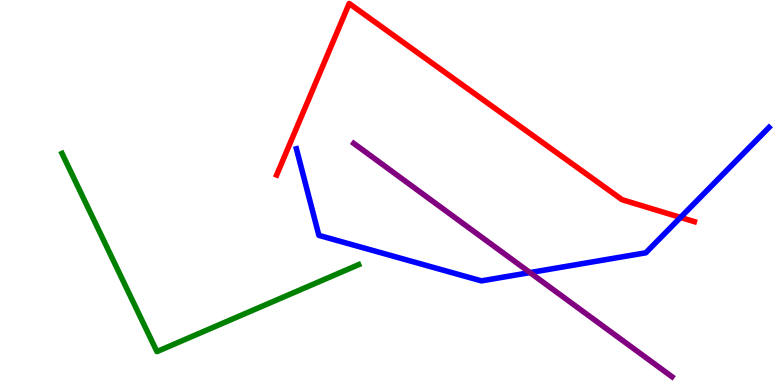[{'lines': ['blue', 'red'], 'intersections': [{'x': 8.78, 'y': 4.35}]}, {'lines': ['green', 'red'], 'intersections': []}, {'lines': ['purple', 'red'], 'intersections': []}, {'lines': ['blue', 'green'], 'intersections': []}, {'lines': ['blue', 'purple'], 'intersections': [{'x': 6.84, 'y': 2.92}]}, {'lines': ['green', 'purple'], 'intersections': []}]